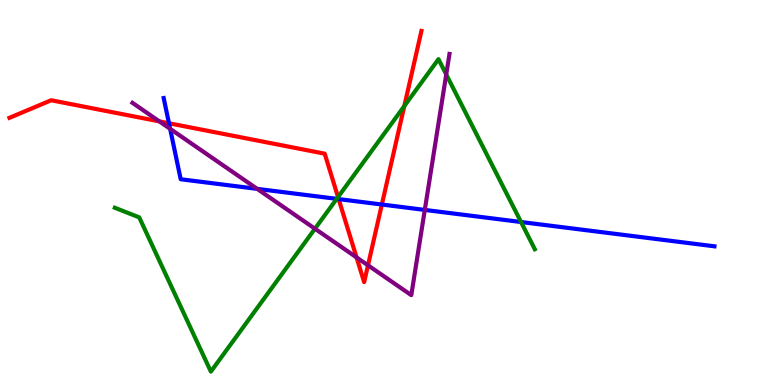[{'lines': ['blue', 'red'], 'intersections': [{'x': 2.18, 'y': 6.8}, {'x': 4.37, 'y': 4.83}, {'x': 4.93, 'y': 4.69}]}, {'lines': ['green', 'red'], 'intersections': [{'x': 4.36, 'y': 4.88}, {'x': 5.22, 'y': 7.24}]}, {'lines': ['purple', 'red'], 'intersections': [{'x': 2.06, 'y': 6.85}, {'x': 4.6, 'y': 3.31}, {'x': 4.75, 'y': 3.11}]}, {'lines': ['blue', 'green'], 'intersections': [{'x': 4.34, 'y': 4.84}, {'x': 6.72, 'y': 4.23}]}, {'lines': ['blue', 'purple'], 'intersections': [{'x': 2.2, 'y': 6.65}, {'x': 3.32, 'y': 5.09}, {'x': 5.48, 'y': 4.55}]}, {'lines': ['green', 'purple'], 'intersections': [{'x': 4.06, 'y': 4.06}, {'x': 5.76, 'y': 8.07}]}]